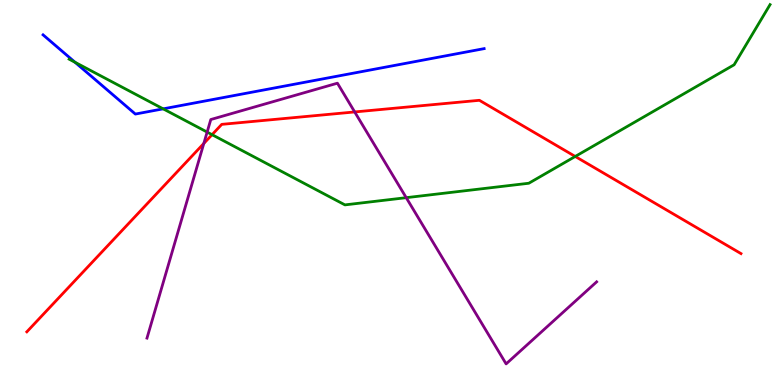[{'lines': ['blue', 'red'], 'intersections': []}, {'lines': ['green', 'red'], 'intersections': [{'x': 2.74, 'y': 6.5}, {'x': 7.42, 'y': 5.94}]}, {'lines': ['purple', 'red'], 'intersections': [{'x': 2.63, 'y': 6.27}, {'x': 4.58, 'y': 7.09}]}, {'lines': ['blue', 'green'], 'intersections': [{'x': 0.968, 'y': 8.38}, {'x': 2.11, 'y': 7.17}]}, {'lines': ['blue', 'purple'], 'intersections': []}, {'lines': ['green', 'purple'], 'intersections': [{'x': 2.67, 'y': 6.57}, {'x': 5.24, 'y': 4.87}]}]